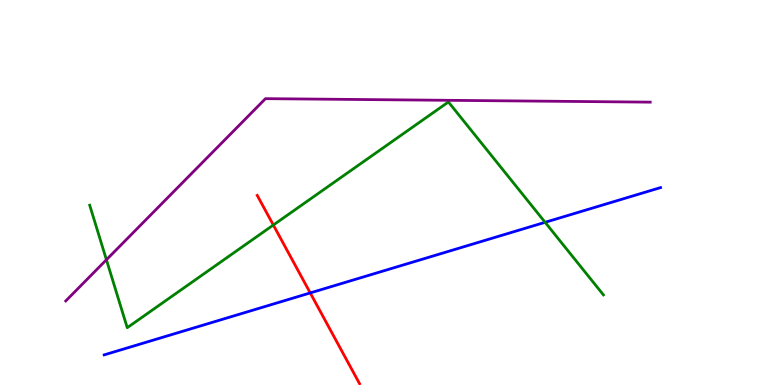[{'lines': ['blue', 'red'], 'intersections': [{'x': 4.0, 'y': 2.39}]}, {'lines': ['green', 'red'], 'intersections': [{'x': 3.53, 'y': 4.16}]}, {'lines': ['purple', 'red'], 'intersections': []}, {'lines': ['blue', 'green'], 'intersections': [{'x': 7.03, 'y': 4.23}]}, {'lines': ['blue', 'purple'], 'intersections': []}, {'lines': ['green', 'purple'], 'intersections': [{'x': 1.37, 'y': 3.25}]}]